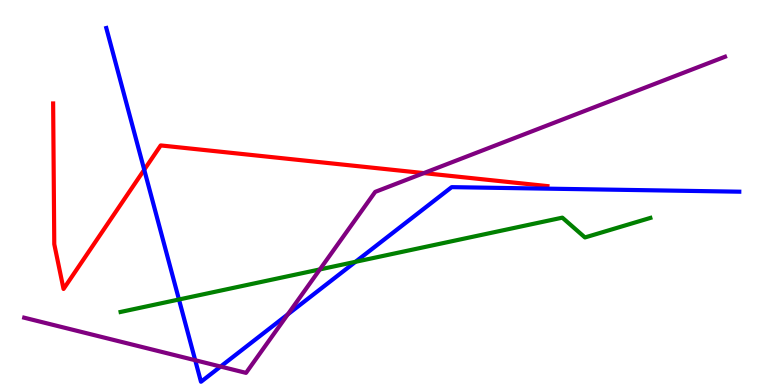[{'lines': ['blue', 'red'], 'intersections': [{'x': 1.86, 'y': 5.59}]}, {'lines': ['green', 'red'], 'intersections': []}, {'lines': ['purple', 'red'], 'intersections': [{'x': 5.47, 'y': 5.5}]}, {'lines': ['blue', 'green'], 'intersections': [{'x': 2.31, 'y': 2.22}, {'x': 4.59, 'y': 3.2}]}, {'lines': ['blue', 'purple'], 'intersections': [{'x': 2.52, 'y': 0.643}, {'x': 2.85, 'y': 0.479}, {'x': 3.71, 'y': 1.83}]}, {'lines': ['green', 'purple'], 'intersections': [{'x': 4.13, 'y': 3.0}]}]